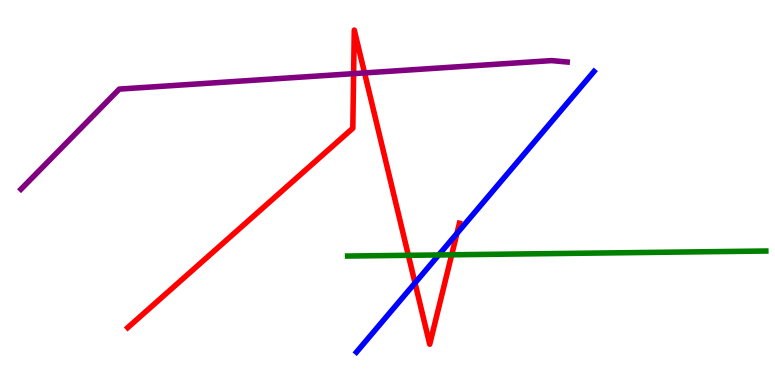[{'lines': ['blue', 'red'], 'intersections': [{'x': 5.36, 'y': 2.65}, {'x': 5.9, 'y': 3.94}]}, {'lines': ['green', 'red'], 'intersections': [{'x': 5.27, 'y': 3.37}, {'x': 5.83, 'y': 3.38}]}, {'lines': ['purple', 'red'], 'intersections': [{'x': 4.56, 'y': 8.09}, {'x': 4.7, 'y': 8.11}]}, {'lines': ['blue', 'green'], 'intersections': [{'x': 5.66, 'y': 3.38}]}, {'lines': ['blue', 'purple'], 'intersections': []}, {'lines': ['green', 'purple'], 'intersections': []}]